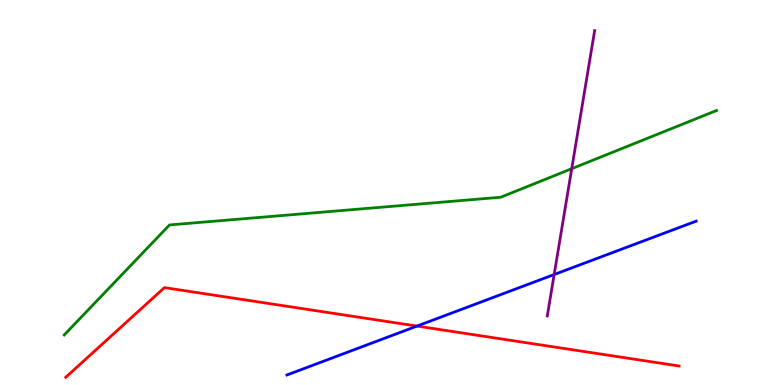[{'lines': ['blue', 'red'], 'intersections': [{'x': 5.38, 'y': 1.53}]}, {'lines': ['green', 'red'], 'intersections': []}, {'lines': ['purple', 'red'], 'intersections': []}, {'lines': ['blue', 'green'], 'intersections': []}, {'lines': ['blue', 'purple'], 'intersections': [{'x': 7.15, 'y': 2.87}]}, {'lines': ['green', 'purple'], 'intersections': [{'x': 7.38, 'y': 5.62}]}]